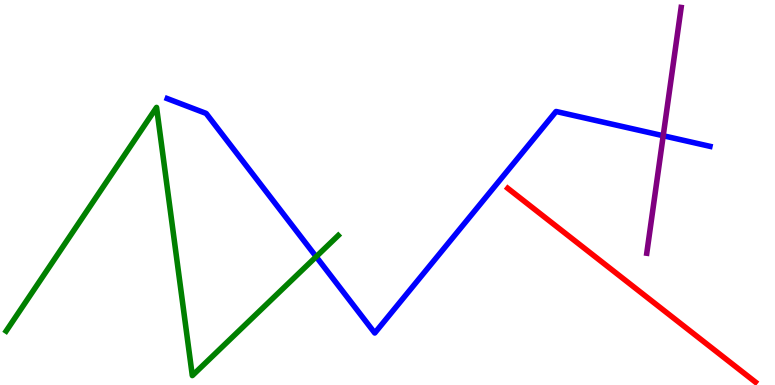[{'lines': ['blue', 'red'], 'intersections': []}, {'lines': ['green', 'red'], 'intersections': []}, {'lines': ['purple', 'red'], 'intersections': []}, {'lines': ['blue', 'green'], 'intersections': [{'x': 4.08, 'y': 3.33}]}, {'lines': ['blue', 'purple'], 'intersections': [{'x': 8.56, 'y': 6.47}]}, {'lines': ['green', 'purple'], 'intersections': []}]